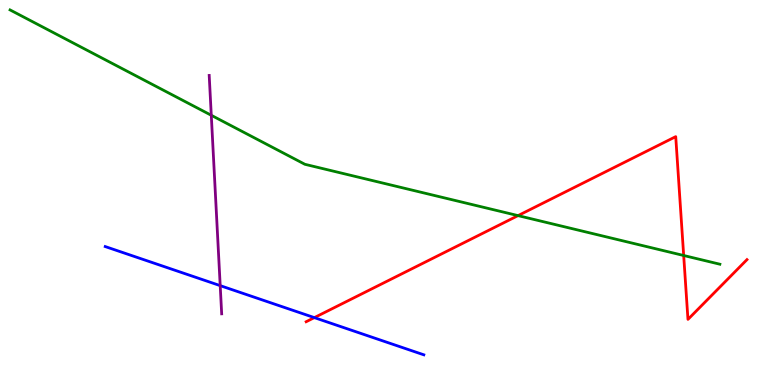[{'lines': ['blue', 'red'], 'intersections': [{'x': 4.06, 'y': 1.75}]}, {'lines': ['green', 'red'], 'intersections': [{'x': 6.68, 'y': 4.4}, {'x': 8.82, 'y': 3.36}]}, {'lines': ['purple', 'red'], 'intersections': []}, {'lines': ['blue', 'green'], 'intersections': []}, {'lines': ['blue', 'purple'], 'intersections': [{'x': 2.84, 'y': 2.58}]}, {'lines': ['green', 'purple'], 'intersections': [{'x': 2.73, 'y': 7.01}]}]